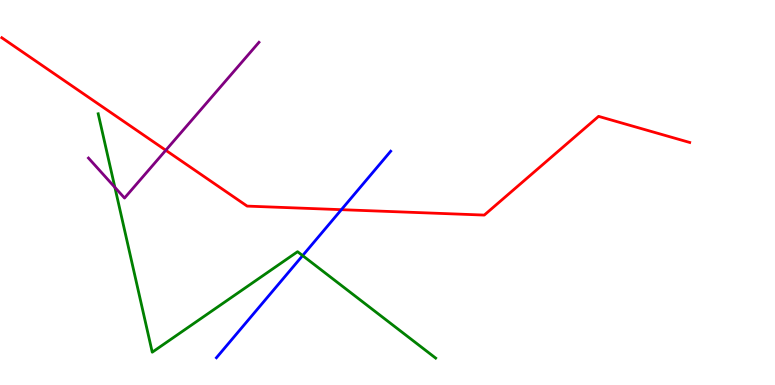[{'lines': ['blue', 'red'], 'intersections': [{'x': 4.4, 'y': 4.55}]}, {'lines': ['green', 'red'], 'intersections': []}, {'lines': ['purple', 'red'], 'intersections': [{'x': 2.14, 'y': 6.1}]}, {'lines': ['blue', 'green'], 'intersections': [{'x': 3.9, 'y': 3.36}]}, {'lines': ['blue', 'purple'], 'intersections': []}, {'lines': ['green', 'purple'], 'intersections': [{'x': 1.48, 'y': 5.13}]}]